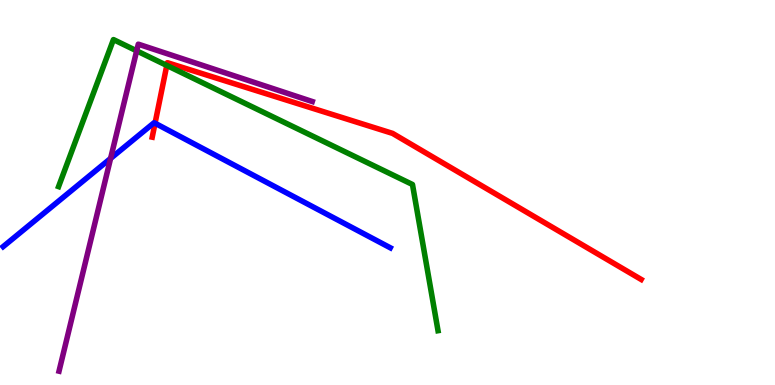[{'lines': ['blue', 'red'], 'intersections': [{'x': 2.0, 'y': 6.8}]}, {'lines': ['green', 'red'], 'intersections': [{'x': 2.15, 'y': 8.3}]}, {'lines': ['purple', 'red'], 'intersections': []}, {'lines': ['blue', 'green'], 'intersections': []}, {'lines': ['blue', 'purple'], 'intersections': [{'x': 1.43, 'y': 5.88}]}, {'lines': ['green', 'purple'], 'intersections': [{'x': 1.76, 'y': 8.68}]}]